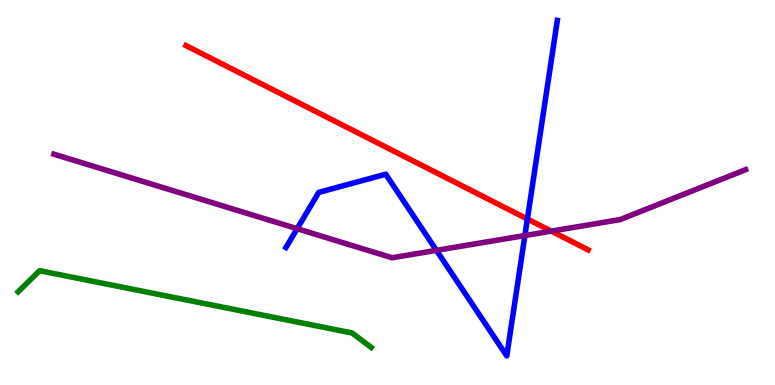[{'lines': ['blue', 'red'], 'intersections': [{'x': 6.81, 'y': 4.31}]}, {'lines': ['green', 'red'], 'intersections': []}, {'lines': ['purple', 'red'], 'intersections': [{'x': 7.11, 'y': 4.0}]}, {'lines': ['blue', 'green'], 'intersections': []}, {'lines': ['blue', 'purple'], 'intersections': [{'x': 3.83, 'y': 4.06}, {'x': 5.63, 'y': 3.5}, {'x': 6.77, 'y': 3.88}]}, {'lines': ['green', 'purple'], 'intersections': []}]